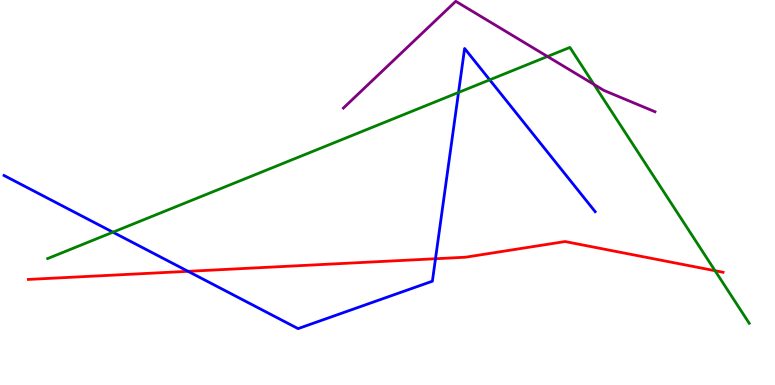[{'lines': ['blue', 'red'], 'intersections': [{'x': 2.43, 'y': 2.95}, {'x': 5.62, 'y': 3.28}]}, {'lines': ['green', 'red'], 'intersections': [{'x': 9.23, 'y': 2.97}]}, {'lines': ['purple', 'red'], 'intersections': []}, {'lines': ['blue', 'green'], 'intersections': [{'x': 1.46, 'y': 3.97}, {'x': 5.92, 'y': 7.6}, {'x': 6.32, 'y': 7.93}]}, {'lines': ['blue', 'purple'], 'intersections': []}, {'lines': ['green', 'purple'], 'intersections': [{'x': 7.06, 'y': 8.53}, {'x': 7.66, 'y': 7.81}]}]